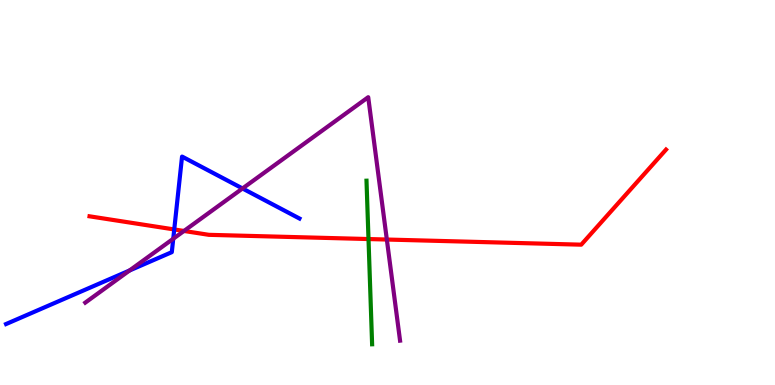[{'lines': ['blue', 'red'], 'intersections': [{'x': 2.25, 'y': 4.04}]}, {'lines': ['green', 'red'], 'intersections': [{'x': 4.75, 'y': 3.79}]}, {'lines': ['purple', 'red'], 'intersections': [{'x': 2.37, 'y': 4.0}, {'x': 4.99, 'y': 3.78}]}, {'lines': ['blue', 'green'], 'intersections': []}, {'lines': ['blue', 'purple'], 'intersections': [{'x': 1.67, 'y': 2.97}, {'x': 2.24, 'y': 3.8}, {'x': 3.13, 'y': 5.1}]}, {'lines': ['green', 'purple'], 'intersections': []}]